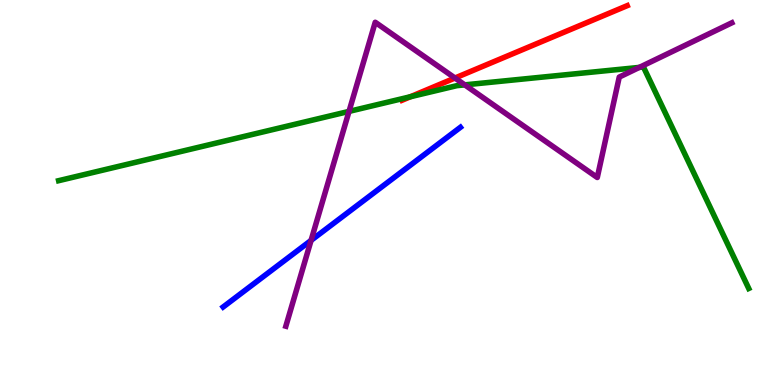[{'lines': ['blue', 'red'], 'intersections': []}, {'lines': ['green', 'red'], 'intersections': [{'x': 5.3, 'y': 7.49}]}, {'lines': ['purple', 'red'], 'intersections': [{'x': 5.87, 'y': 7.97}]}, {'lines': ['blue', 'green'], 'intersections': []}, {'lines': ['blue', 'purple'], 'intersections': [{'x': 4.01, 'y': 3.76}]}, {'lines': ['green', 'purple'], 'intersections': [{'x': 4.5, 'y': 7.11}, {'x': 6.0, 'y': 7.8}, {'x': 8.25, 'y': 8.25}]}]